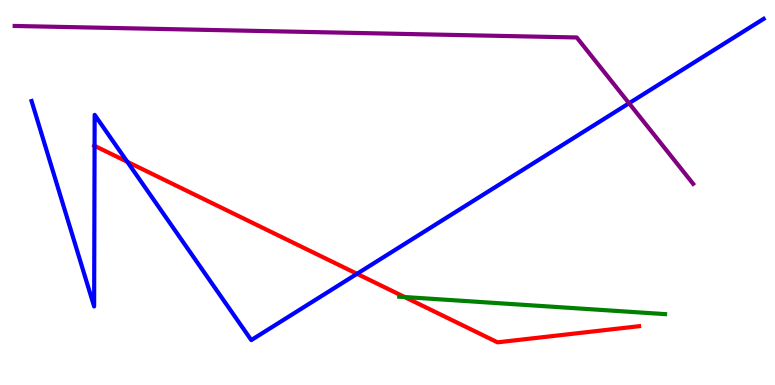[{'lines': ['blue', 'red'], 'intersections': [{'x': 1.22, 'y': 6.21}, {'x': 1.64, 'y': 5.8}, {'x': 4.61, 'y': 2.89}]}, {'lines': ['green', 'red'], 'intersections': [{'x': 5.22, 'y': 2.28}]}, {'lines': ['purple', 'red'], 'intersections': []}, {'lines': ['blue', 'green'], 'intersections': []}, {'lines': ['blue', 'purple'], 'intersections': [{'x': 8.12, 'y': 7.32}]}, {'lines': ['green', 'purple'], 'intersections': []}]